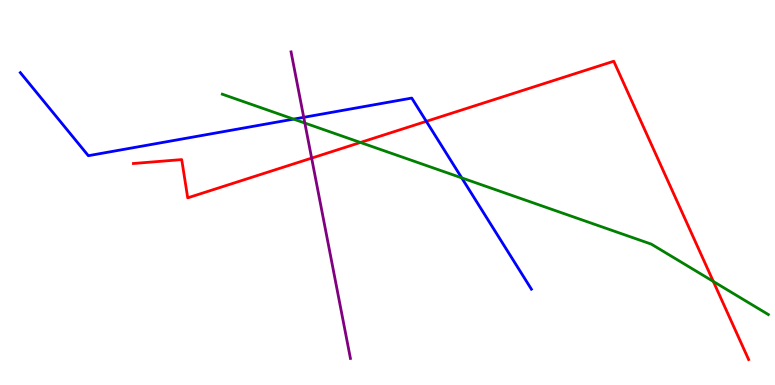[{'lines': ['blue', 'red'], 'intersections': [{'x': 5.5, 'y': 6.85}]}, {'lines': ['green', 'red'], 'intersections': [{'x': 4.65, 'y': 6.3}, {'x': 9.2, 'y': 2.69}]}, {'lines': ['purple', 'red'], 'intersections': [{'x': 4.02, 'y': 5.89}]}, {'lines': ['blue', 'green'], 'intersections': [{'x': 3.79, 'y': 6.91}, {'x': 5.96, 'y': 5.38}]}, {'lines': ['blue', 'purple'], 'intersections': [{'x': 3.92, 'y': 6.95}]}, {'lines': ['green', 'purple'], 'intersections': [{'x': 3.93, 'y': 6.8}]}]